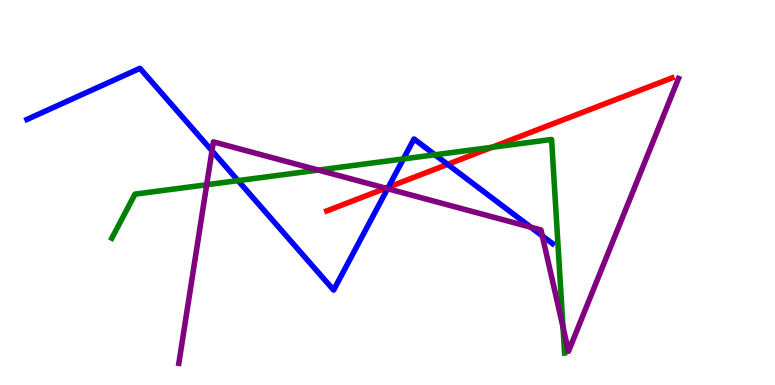[{'lines': ['blue', 'red'], 'intersections': [{'x': 5.01, 'y': 5.14}, {'x': 5.78, 'y': 5.73}]}, {'lines': ['green', 'red'], 'intersections': [{'x': 6.35, 'y': 6.17}]}, {'lines': ['purple', 'red'], 'intersections': [{'x': 4.98, 'y': 5.11}]}, {'lines': ['blue', 'green'], 'intersections': [{'x': 3.07, 'y': 5.31}, {'x': 5.21, 'y': 5.87}, {'x': 5.61, 'y': 5.98}]}, {'lines': ['blue', 'purple'], 'intersections': [{'x': 2.74, 'y': 6.08}, {'x': 5.0, 'y': 5.1}, {'x': 6.85, 'y': 4.1}, {'x': 7.0, 'y': 3.87}]}, {'lines': ['green', 'purple'], 'intersections': [{'x': 2.67, 'y': 5.2}, {'x': 4.11, 'y': 5.58}, {'x': 7.26, 'y': 1.51}]}]